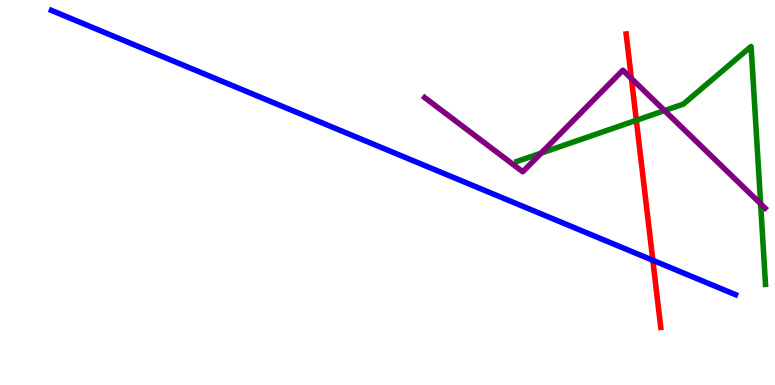[{'lines': ['blue', 'red'], 'intersections': [{'x': 8.42, 'y': 3.24}]}, {'lines': ['green', 'red'], 'intersections': [{'x': 8.21, 'y': 6.87}]}, {'lines': ['purple', 'red'], 'intersections': [{'x': 8.15, 'y': 7.96}]}, {'lines': ['blue', 'green'], 'intersections': []}, {'lines': ['blue', 'purple'], 'intersections': []}, {'lines': ['green', 'purple'], 'intersections': [{'x': 6.98, 'y': 6.02}, {'x': 8.57, 'y': 7.13}, {'x': 9.81, 'y': 4.71}]}]